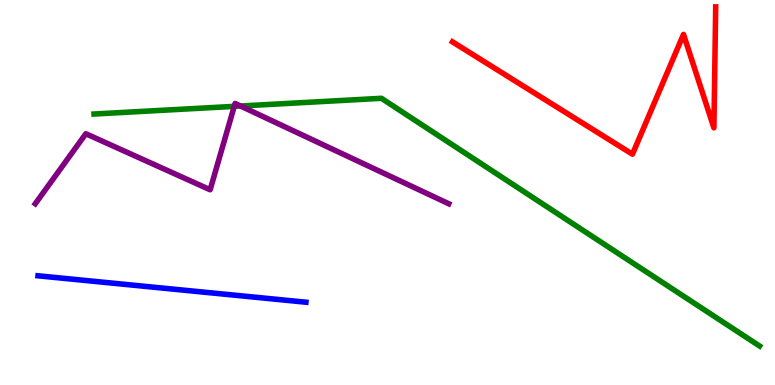[{'lines': ['blue', 'red'], 'intersections': []}, {'lines': ['green', 'red'], 'intersections': []}, {'lines': ['purple', 'red'], 'intersections': []}, {'lines': ['blue', 'green'], 'intersections': []}, {'lines': ['blue', 'purple'], 'intersections': []}, {'lines': ['green', 'purple'], 'intersections': [{'x': 3.02, 'y': 7.24}, {'x': 3.1, 'y': 7.25}]}]